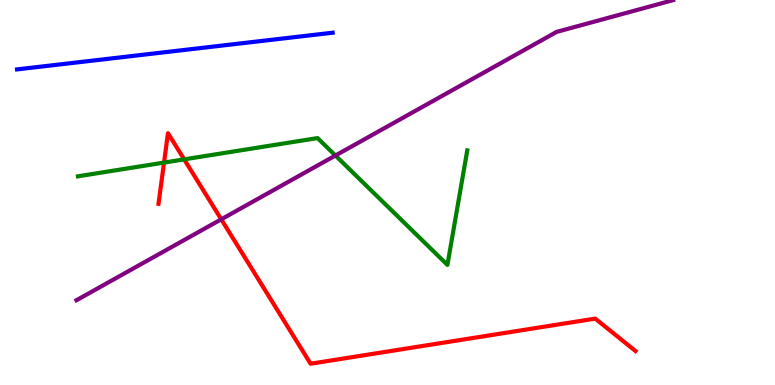[{'lines': ['blue', 'red'], 'intersections': []}, {'lines': ['green', 'red'], 'intersections': [{'x': 2.12, 'y': 5.78}, {'x': 2.38, 'y': 5.86}]}, {'lines': ['purple', 'red'], 'intersections': [{'x': 2.85, 'y': 4.3}]}, {'lines': ['blue', 'green'], 'intersections': []}, {'lines': ['blue', 'purple'], 'intersections': []}, {'lines': ['green', 'purple'], 'intersections': [{'x': 4.33, 'y': 5.96}]}]